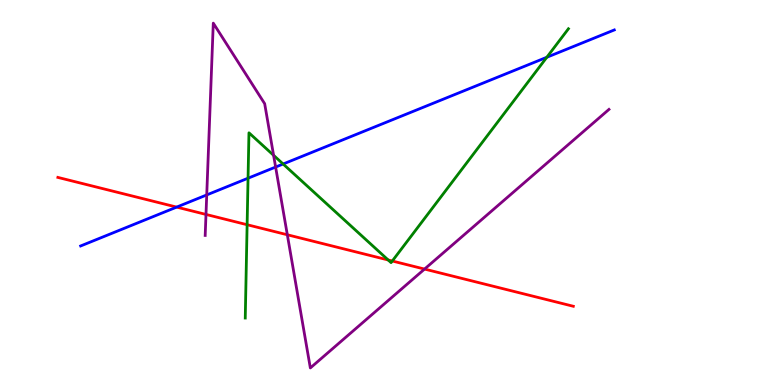[{'lines': ['blue', 'red'], 'intersections': [{'x': 2.28, 'y': 4.62}]}, {'lines': ['green', 'red'], 'intersections': [{'x': 3.19, 'y': 4.16}, {'x': 5.01, 'y': 3.25}, {'x': 5.06, 'y': 3.22}]}, {'lines': ['purple', 'red'], 'intersections': [{'x': 2.66, 'y': 4.43}, {'x': 3.71, 'y': 3.9}, {'x': 5.48, 'y': 3.01}]}, {'lines': ['blue', 'green'], 'intersections': [{'x': 3.2, 'y': 5.37}, {'x': 3.65, 'y': 5.74}, {'x': 7.06, 'y': 8.51}]}, {'lines': ['blue', 'purple'], 'intersections': [{'x': 2.67, 'y': 4.94}, {'x': 3.56, 'y': 5.66}]}, {'lines': ['green', 'purple'], 'intersections': [{'x': 3.53, 'y': 5.97}]}]